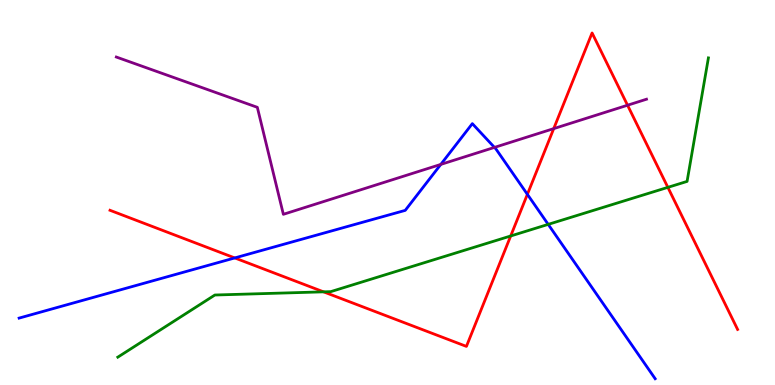[{'lines': ['blue', 'red'], 'intersections': [{'x': 3.03, 'y': 3.3}, {'x': 6.8, 'y': 4.95}]}, {'lines': ['green', 'red'], 'intersections': [{'x': 4.17, 'y': 2.42}, {'x': 6.59, 'y': 3.87}, {'x': 8.62, 'y': 5.13}]}, {'lines': ['purple', 'red'], 'intersections': [{'x': 7.14, 'y': 6.66}, {'x': 8.1, 'y': 7.27}]}, {'lines': ['blue', 'green'], 'intersections': [{'x': 7.07, 'y': 4.17}]}, {'lines': ['blue', 'purple'], 'intersections': [{'x': 5.69, 'y': 5.73}, {'x': 6.38, 'y': 6.17}]}, {'lines': ['green', 'purple'], 'intersections': []}]